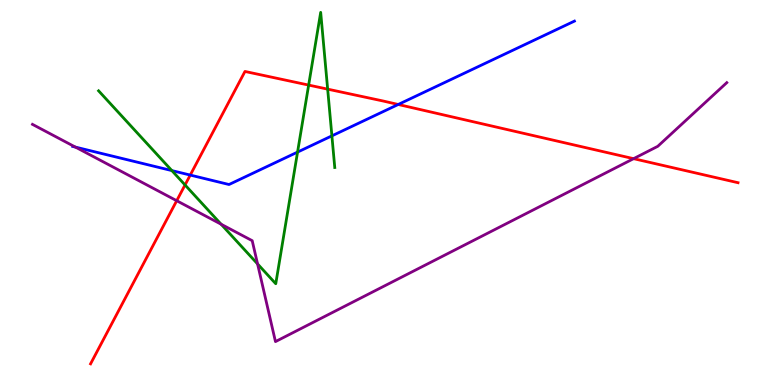[{'lines': ['blue', 'red'], 'intersections': [{'x': 2.45, 'y': 5.45}, {'x': 5.14, 'y': 7.29}]}, {'lines': ['green', 'red'], 'intersections': [{'x': 2.39, 'y': 5.2}, {'x': 3.98, 'y': 7.79}, {'x': 4.23, 'y': 7.68}]}, {'lines': ['purple', 'red'], 'intersections': [{'x': 2.28, 'y': 4.79}, {'x': 8.18, 'y': 5.88}]}, {'lines': ['blue', 'green'], 'intersections': [{'x': 2.22, 'y': 5.57}, {'x': 3.84, 'y': 6.05}, {'x': 4.28, 'y': 6.47}]}, {'lines': ['blue', 'purple'], 'intersections': [{'x': 0.973, 'y': 6.18}]}, {'lines': ['green', 'purple'], 'intersections': [{'x': 2.85, 'y': 4.18}, {'x': 3.32, 'y': 3.15}]}]